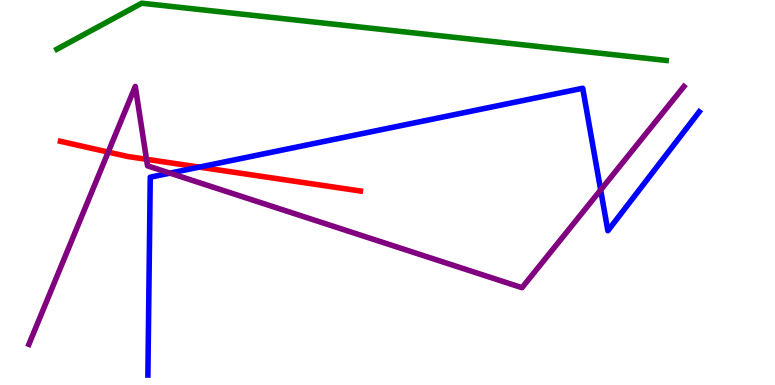[{'lines': ['blue', 'red'], 'intersections': [{'x': 2.57, 'y': 5.66}]}, {'lines': ['green', 'red'], 'intersections': []}, {'lines': ['purple', 'red'], 'intersections': [{'x': 1.4, 'y': 6.05}, {'x': 1.89, 'y': 5.86}]}, {'lines': ['blue', 'green'], 'intersections': []}, {'lines': ['blue', 'purple'], 'intersections': [{'x': 2.19, 'y': 5.5}, {'x': 7.75, 'y': 5.07}]}, {'lines': ['green', 'purple'], 'intersections': []}]